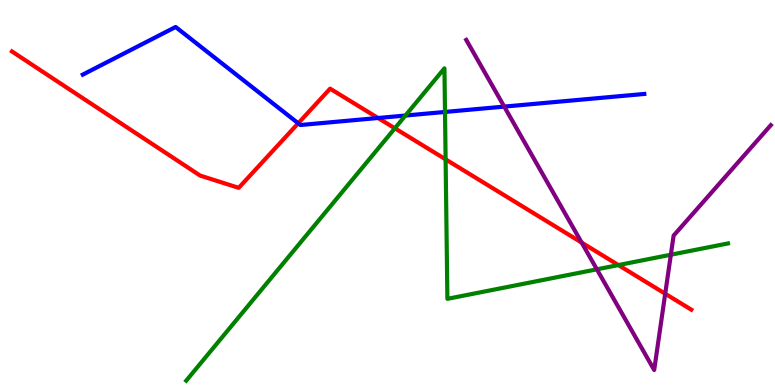[{'lines': ['blue', 'red'], 'intersections': [{'x': 3.85, 'y': 6.8}, {'x': 4.88, 'y': 6.94}]}, {'lines': ['green', 'red'], 'intersections': [{'x': 5.1, 'y': 6.67}, {'x': 5.75, 'y': 5.86}, {'x': 7.98, 'y': 3.11}]}, {'lines': ['purple', 'red'], 'intersections': [{'x': 7.51, 'y': 3.7}, {'x': 8.58, 'y': 2.37}]}, {'lines': ['blue', 'green'], 'intersections': [{'x': 5.23, 'y': 7.0}, {'x': 5.74, 'y': 7.09}]}, {'lines': ['blue', 'purple'], 'intersections': [{'x': 6.51, 'y': 7.23}]}, {'lines': ['green', 'purple'], 'intersections': [{'x': 7.7, 'y': 3.0}, {'x': 8.66, 'y': 3.38}]}]